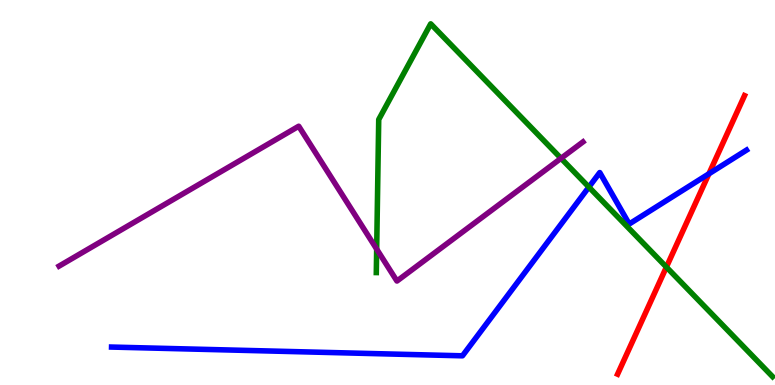[{'lines': ['blue', 'red'], 'intersections': [{'x': 9.15, 'y': 5.49}]}, {'lines': ['green', 'red'], 'intersections': [{'x': 8.6, 'y': 3.06}]}, {'lines': ['purple', 'red'], 'intersections': []}, {'lines': ['blue', 'green'], 'intersections': [{'x': 7.6, 'y': 5.14}]}, {'lines': ['blue', 'purple'], 'intersections': []}, {'lines': ['green', 'purple'], 'intersections': [{'x': 4.86, 'y': 3.53}, {'x': 7.24, 'y': 5.89}]}]